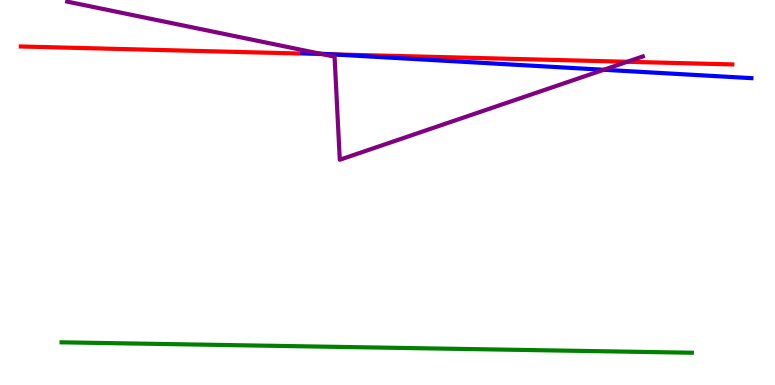[{'lines': ['blue', 'red'], 'intersections': [{'x': 4.28, 'y': 8.59}]}, {'lines': ['green', 'red'], 'intersections': []}, {'lines': ['purple', 'red'], 'intersections': [{'x': 4.15, 'y': 8.6}, {'x': 8.09, 'y': 8.4}]}, {'lines': ['blue', 'green'], 'intersections': []}, {'lines': ['blue', 'purple'], 'intersections': [{'x': 4.13, 'y': 8.61}, {'x': 7.79, 'y': 8.19}]}, {'lines': ['green', 'purple'], 'intersections': []}]